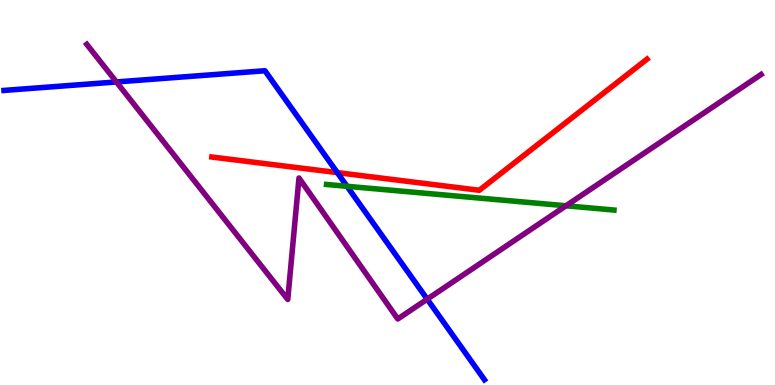[{'lines': ['blue', 'red'], 'intersections': [{'x': 4.35, 'y': 5.52}]}, {'lines': ['green', 'red'], 'intersections': []}, {'lines': ['purple', 'red'], 'intersections': []}, {'lines': ['blue', 'green'], 'intersections': [{'x': 4.48, 'y': 5.16}]}, {'lines': ['blue', 'purple'], 'intersections': [{'x': 1.5, 'y': 7.87}, {'x': 5.51, 'y': 2.23}]}, {'lines': ['green', 'purple'], 'intersections': [{'x': 7.3, 'y': 4.66}]}]